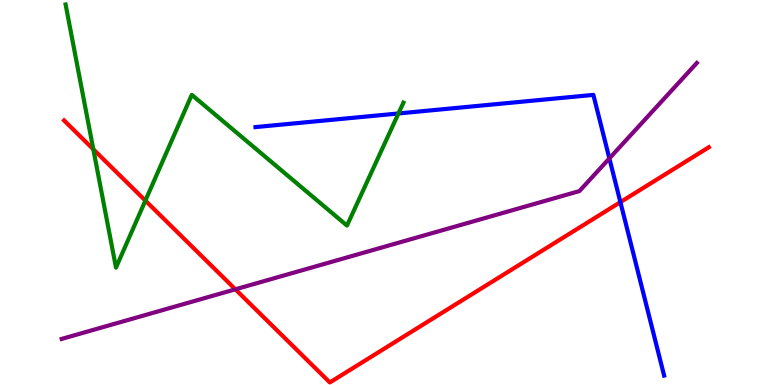[{'lines': ['blue', 'red'], 'intersections': [{'x': 8.01, 'y': 4.75}]}, {'lines': ['green', 'red'], 'intersections': [{'x': 1.2, 'y': 6.12}, {'x': 1.88, 'y': 4.79}]}, {'lines': ['purple', 'red'], 'intersections': [{'x': 3.04, 'y': 2.49}]}, {'lines': ['blue', 'green'], 'intersections': [{'x': 5.14, 'y': 7.05}]}, {'lines': ['blue', 'purple'], 'intersections': [{'x': 7.86, 'y': 5.89}]}, {'lines': ['green', 'purple'], 'intersections': []}]